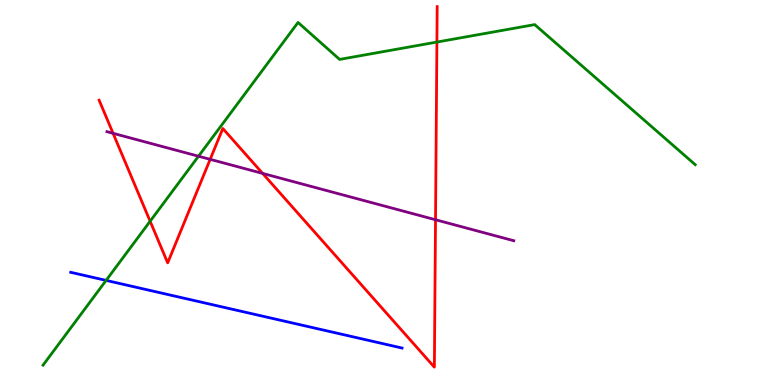[{'lines': ['blue', 'red'], 'intersections': []}, {'lines': ['green', 'red'], 'intersections': [{'x': 1.94, 'y': 4.25}, {'x': 5.64, 'y': 8.91}]}, {'lines': ['purple', 'red'], 'intersections': [{'x': 1.46, 'y': 6.54}, {'x': 2.71, 'y': 5.86}, {'x': 3.39, 'y': 5.5}, {'x': 5.62, 'y': 4.29}]}, {'lines': ['blue', 'green'], 'intersections': [{'x': 1.37, 'y': 2.72}]}, {'lines': ['blue', 'purple'], 'intersections': []}, {'lines': ['green', 'purple'], 'intersections': [{'x': 2.56, 'y': 5.94}]}]